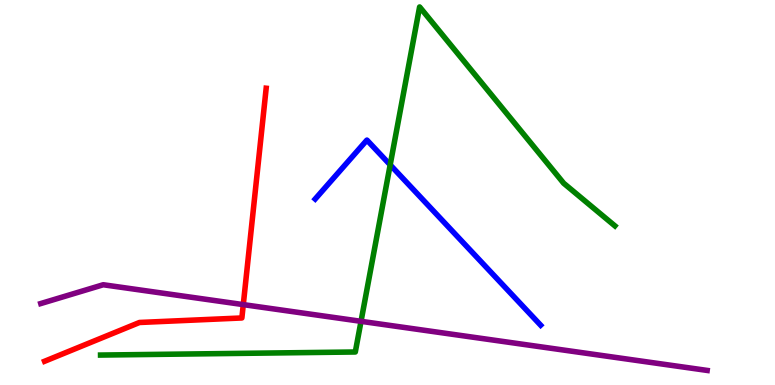[{'lines': ['blue', 'red'], 'intersections': []}, {'lines': ['green', 'red'], 'intersections': []}, {'lines': ['purple', 'red'], 'intersections': [{'x': 3.14, 'y': 2.09}]}, {'lines': ['blue', 'green'], 'intersections': [{'x': 5.03, 'y': 5.72}]}, {'lines': ['blue', 'purple'], 'intersections': []}, {'lines': ['green', 'purple'], 'intersections': [{'x': 4.66, 'y': 1.65}]}]